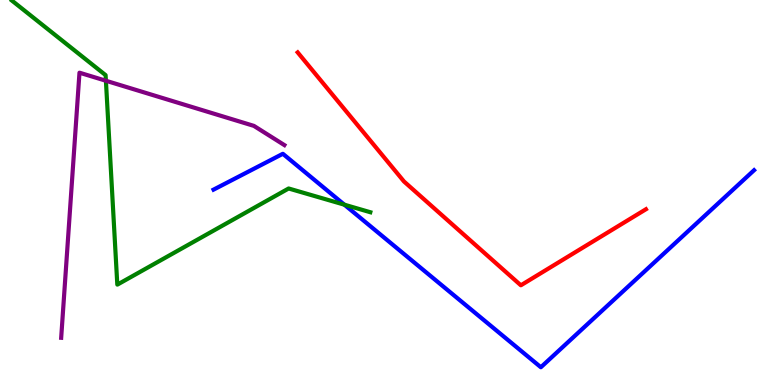[{'lines': ['blue', 'red'], 'intersections': []}, {'lines': ['green', 'red'], 'intersections': []}, {'lines': ['purple', 'red'], 'intersections': []}, {'lines': ['blue', 'green'], 'intersections': [{'x': 4.44, 'y': 4.68}]}, {'lines': ['blue', 'purple'], 'intersections': []}, {'lines': ['green', 'purple'], 'intersections': [{'x': 1.37, 'y': 7.9}]}]